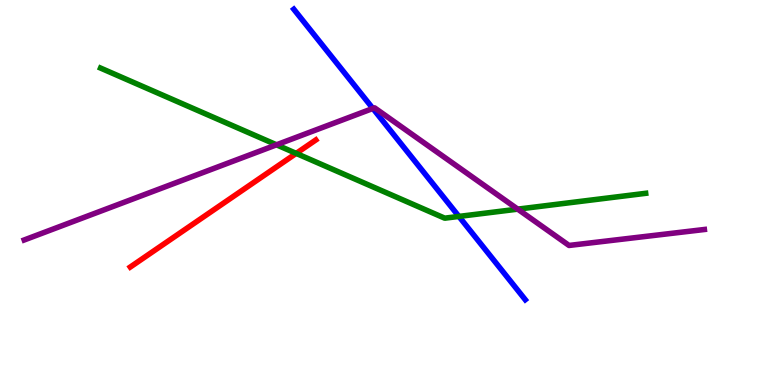[{'lines': ['blue', 'red'], 'intersections': []}, {'lines': ['green', 'red'], 'intersections': [{'x': 3.82, 'y': 6.02}]}, {'lines': ['purple', 'red'], 'intersections': []}, {'lines': ['blue', 'green'], 'intersections': [{'x': 5.92, 'y': 4.38}]}, {'lines': ['blue', 'purple'], 'intersections': [{'x': 4.81, 'y': 7.18}]}, {'lines': ['green', 'purple'], 'intersections': [{'x': 3.57, 'y': 6.24}, {'x': 6.68, 'y': 4.57}]}]